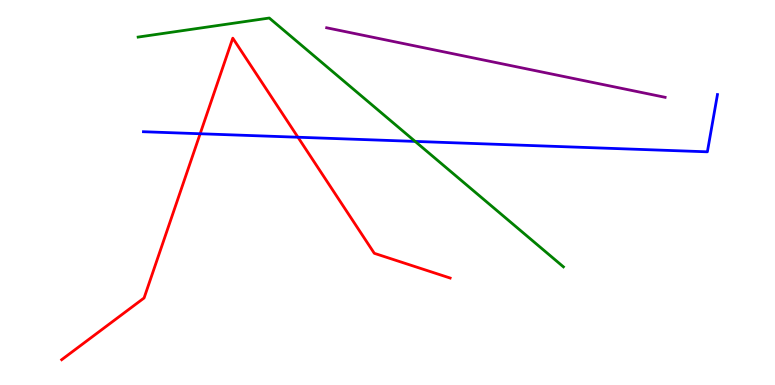[{'lines': ['blue', 'red'], 'intersections': [{'x': 2.58, 'y': 6.53}, {'x': 3.84, 'y': 6.44}]}, {'lines': ['green', 'red'], 'intersections': []}, {'lines': ['purple', 'red'], 'intersections': []}, {'lines': ['blue', 'green'], 'intersections': [{'x': 5.36, 'y': 6.33}]}, {'lines': ['blue', 'purple'], 'intersections': []}, {'lines': ['green', 'purple'], 'intersections': []}]